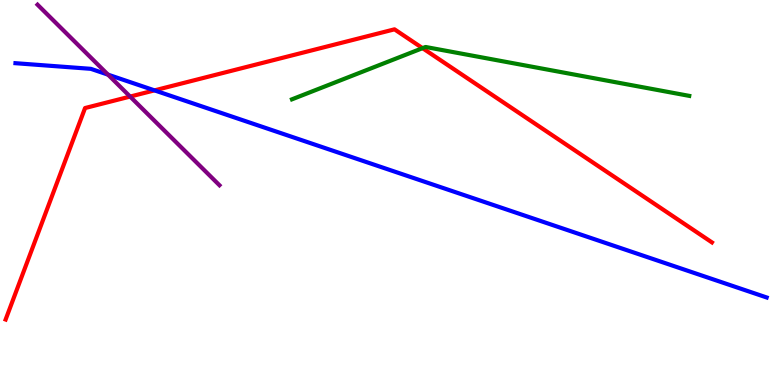[{'lines': ['blue', 'red'], 'intersections': [{'x': 1.99, 'y': 7.65}]}, {'lines': ['green', 'red'], 'intersections': [{'x': 5.45, 'y': 8.75}]}, {'lines': ['purple', 'red'], 'intersections': [{'x': 1.68, 'y': 7.49}]}, {'lines': ['blue', 'green'], 'intersections': []}, {'lines': ['blue', 'purple'], 'intersections': [{'x': 1.39, 'y': 8.06}]}, {'lines': ['green', 'purple'], 'intersections': []}]